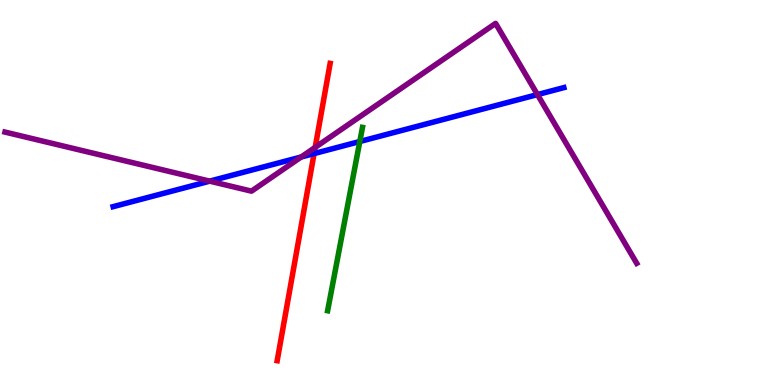[{'lines': ['blue', 'red'], 'intersections': [{'x': 4.05, 'y': 6.01}]}, {'lines': ['green', 'red'], 'intersections': []}, {'lines': ['purple', 'red'], 'intersections': [{'x': 4.07, 'y': 6.17}]}, {'lines': ['blue', 'green'], 'intersections': [{'x': 4.64, 'y': 6.32}]}, {'lines': ['blue', 'purple'], 'intersections': [{'x': 2.71, 'y': 5.29}, {'x': 3.89, 'y': 5.92}, {'x': 6.94, 'y': 7.54}]}, {'lines': ['green', 'purple'], 'intersections': []}]